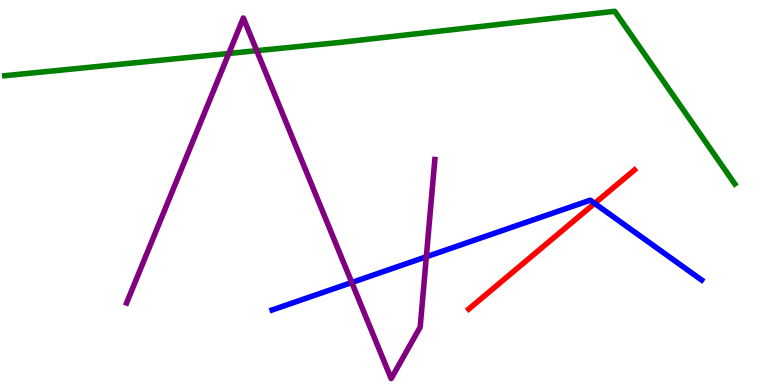[{'lines': ['blue', 'red'], 'intersections': [{'x': 7.67, 'y': 4.72}]}, {'lines': ['green', 'red'], 'intersections': []}, {'lines': ['purple', 'red'], 'intersections': []}, {'lines': ['blue', 'green'], 'intersections': []}, {'lines': ['blue', 'purple'], 'intersections': [{'x': 4.54, 'y': 2.66}, {'x': 5.5, 'y': 3.33}]}, {'lines': ['green', 'purple'], 'intersections': [{'x': 2.95, 'y': 8.61}, {'x': 3.31, 'y': 8.68}]}]